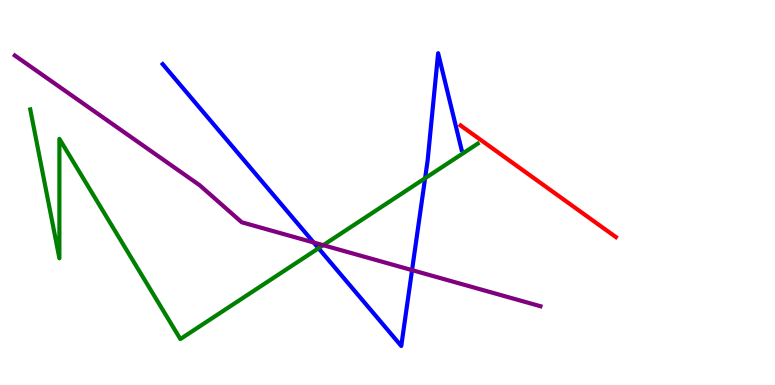[{'lines': ['blue', 'red'], 'intersections': []}, {'lines': ['green', 'red'], 'intersections': []}, {'lines': ['purple', 'red'], 'intersections': []}, {'lines': ['blue', 'green'], 'intersections': [{'x': 4.11, 'y': 3.55}, {'x': 5.49, 'y': 5.37}]}, {'lines': ['blue', 'purple'], 'intersections': [{'x': 4.05, 'y': 3.7}, {'x': 5.32, 'y': 2.98}]}, {'lines': ['green', 'purple'], 'intersections': [{'x': 4.17, 'y': 3.63}]}]